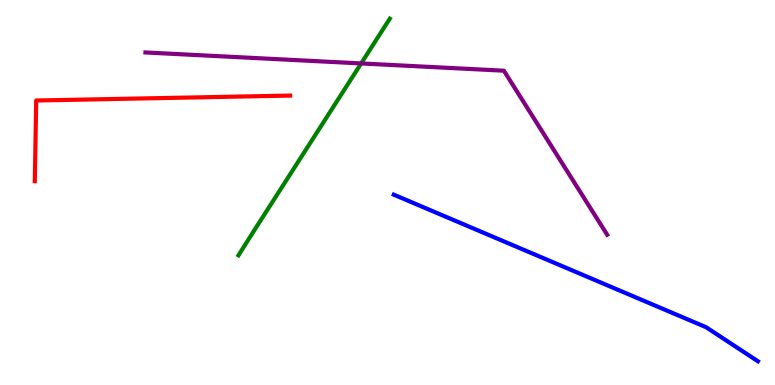[{'lines': ['blue', 'red'], 'intersections': []}, {'lines': ['green', 'red'], 'intersections': []}, {'lines': ['purple', 'red'], 'intersections': []}, {'lines': ['blue', 'green'], 'intersections': []}, {'lines': ['blue', 'purple'], 'intersections': []}, {'lines': ['green', 'purple'], 'intersections': [{'x': 4.66, 'y': 8.35}]}]